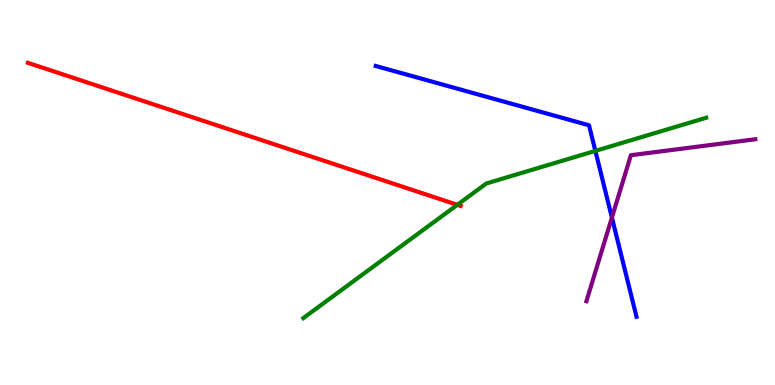[{'lines': ['blue', 'red'], 'intersections': []}, {'lines': ['green', 'red'], 'intersections': [{'x': 5.9, 'y': 4.68}]}, {'lines': ['purple', 'red'], 'intersections': []}, {'lines': ['blue', 'green'], 'intersections': [{'x': 7.68, 'y': 6.08}]}, {'lines': ['blue', 'purple'], 'intersections': [{'x': 7.9, 'y': 4.35}]}, {'lines': ['green', 'purple'], 'intersections': []}]